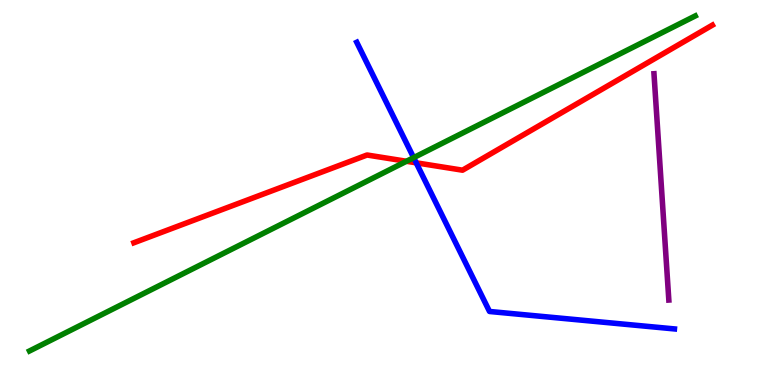[{'lines': ['blue', 'red'], 'intersections': [{'x': 5.37, 'y': 5.77}]}, {'lines': ['green', 'red'], 'intersections': [{'x': 5.24, 'y': 5.81}]}, {'lines': ['purple', 'red'], 'intersections': []}, {'lines': ['blue', 'green'], 'intersections': [{'x': 5.34, 'y': 5.91}]}, {'lines': ['blue', 'purple'], 'intersections': []}, {'lines': ['green', 'purple'], 'intersections': []}]